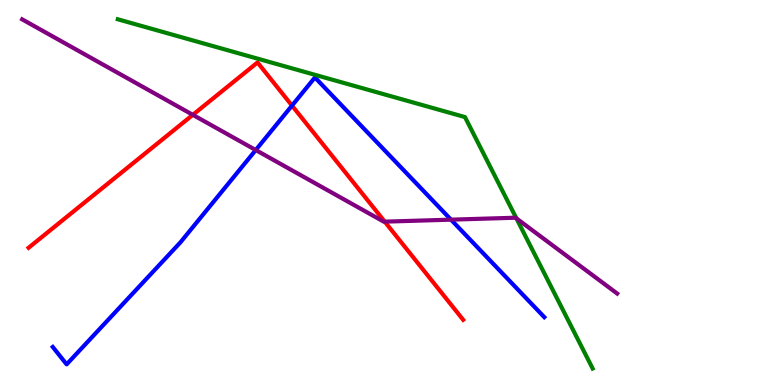[{'lines': ['blue', 'red'], 'intersections': [{'x': 3.77, 'y': 7.26}]}, {'lines': ['green', 'red'], 'intersections': []}, {'lines': ['purple', 'red'], 'intersections': [{'x': 2.49, 'y': 7.02}, {'x': 4.96, 'y': 4.24}]}, {'lines': ['blue', 'green'], 'intersections': []}, {'lines': ['blue', 'purple'], 'intersections': [{'x': 3.3, 'y': 6.1}, {'x': 5.82, 'y': 4.29}]}, {'lines': ['green', 'purple'], 'intersections': [{'x': 6.66, 'y': 4.33}]}]